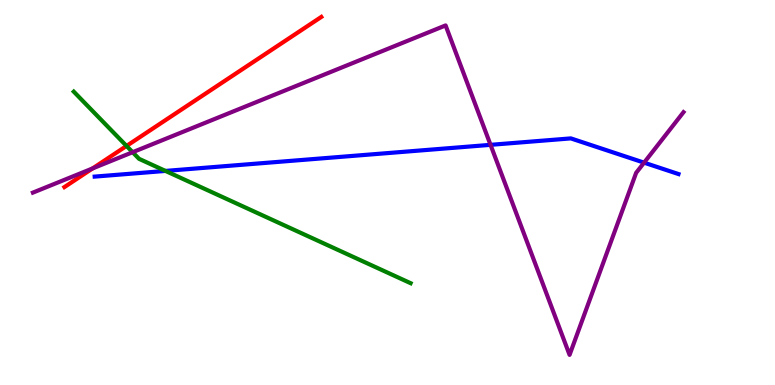[{'lines': ['blue', 'red'], 'intersections': []}, {'lines': ['green', 'red'], 'intersections': [{'x': 1.63, 'y': 6.21}]}, {'lines': ['purple', 'red'], 'intersections': [{'x': 1.19, 'y': 5.62}]}, {'lines': ['blue', 'green'], 'intersections': [{'x': 2.14, 'y': 5.56}]}, {'lines': ['blue', 'purple'], 'intersections': [{'x': 6.33, 'y': 6.24}, {'x': 8.31, 'y': 5.78}]}, {'lines': ['green', 'purple'], 'intersections': [{'x': 1.71, 'y': 6.05}]}]